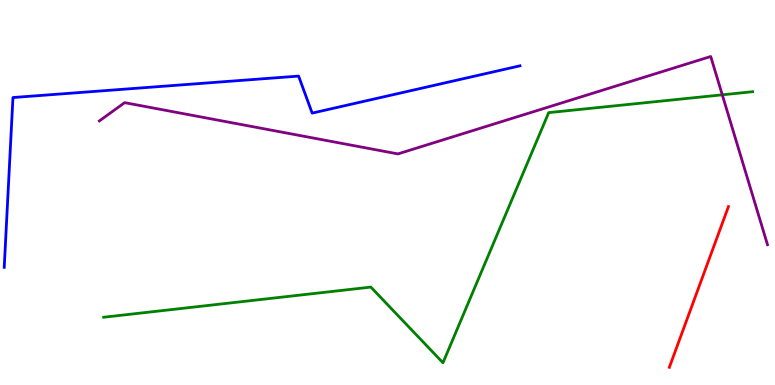[{'lines': ['blue', 'red'], 'intersections': []}, {'lines': ['green', 'red'], 'intersections': []}, {'lines': ['purple', 'red'], 'intersections': []}, {'lines': ['blue', 'green'], 'intersections': []}, {'lines': ['blue', 'purple'], 'intersections': []}, {'lines': ['green', 'purple'], 'intersections': [{'x': 9.32, 'y': 7.54}]}]